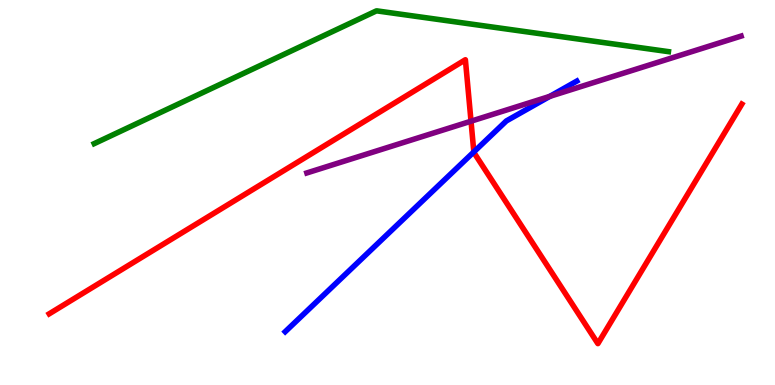[{'lines': ['blue', 'red'], 'intersections': [{'x': 6.11, 'y': 6.05}]}, {'lines': ['green', 'red'], 'intersections': []}, {'lines': ['purple', 'red'], 'intersections': [{'x': 6.08, 'y': 6.85}]}, {'lines': ['blue', 'green'], 'intersections': []}, {'lines': ['blue', 'purple'], 'intersections': [{'x': 7.09, 'y': 7.5}]}, {'lines': ['green', 'purple'], 'intersections': []}]